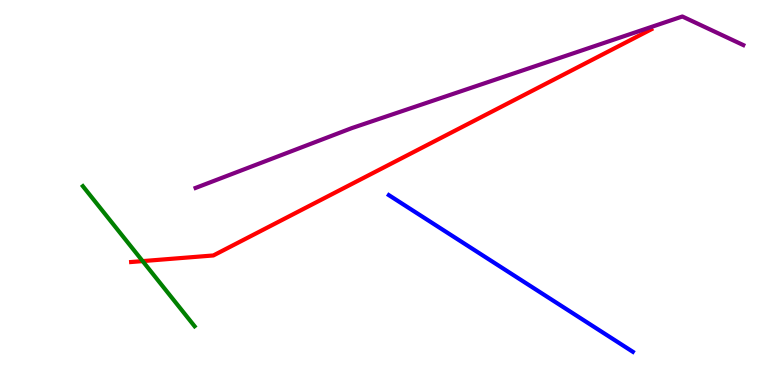[{'lines': ['blue', 'red'], 'intersections': []}, {'lines': ['green', 'red'], 'intersections': [{'x': 1.84, 'y': 3.22}]}, {'lines': ['purple', 'red'], 'intersections': []}, {'lines': ['blue', 'green'], 'intersections': []}, {'lines': ['blue', 'purple'], 'intersections': []}, {'lines': ['green', 'purple'], 'intersections': []}]